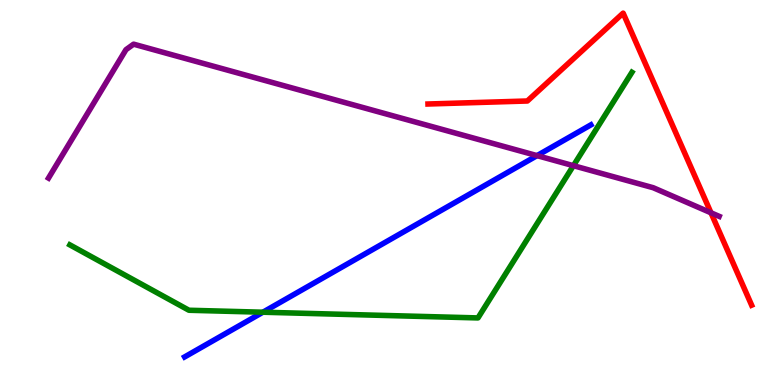[{'lines': ['blue', 'red'], 'intersections': []}, {'lines': ['green', 'red'], 'intersections': []}, {'lines': ['purple', 'red'], 'intersections': [{'x': 9.17, 'y': 4.47}]}, {'lines': ['blue', 'green'], 'intersections': [{'x': 3.39, 'y': 1.89}]}, {'lines': ['blue', 'purple'], 'intersections': [{'x': 6.93, 'y': 5.96}]}, {'lines': ['green', 'purple'], 'intersections': [{'x': 7.4, 'y': 5.7}]}]